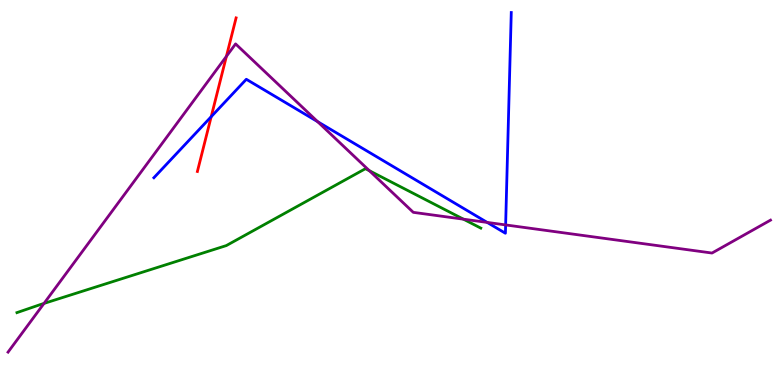[{'lines': ['blue', 'red'], 'intersections': [{'x': 2.73, 'y': 6.97}]}, {'lines': ['green', 'red'], 'intersections': []}, {'lines': ['purple', 'red'], 'intersections': [{'x': 2.92, 'y': 8.54}]}, {'lines': ['blue', 'green'], 'intersections': []}, {'lines': ['blue', 'purple'], 'intersections': [{'x': 4.1, 'y': 6.84}, {'x': 6.29, 'y': 4.22}, {'x': 6.52, 'y': 4.16}]}, {'lines': ['green', 'purple'], 'intersections': [{'x': 0.568, 'y': 2.12}, {'x': 4.77, 'y': 5.57}, {'x': 5.98, 'y': 4.31}]}]